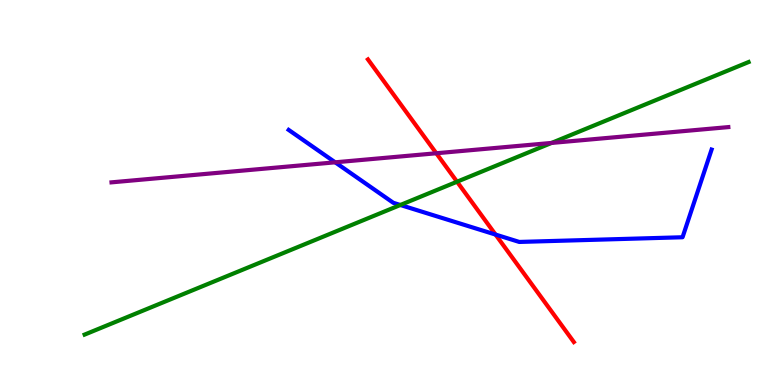[{'lines': ['blue', 'red'], 'intersections': [{'x': 6.39, 'y': 3.91}]}, {'lines': ['green', 'red'], 'intersections': [{'x': 5.9, 'y': 5.28}]}, {'lines': ['purple', 'red'], 'intersections': [{'x': 5.63, 'y': 6.02}]}, {'lines': ['blue', 'green'], 'intersections': [{'x': 5.17, 'y': 4.68}]}, {'lines': ['blue', 'purple'], 'intersections': [{'x': 4.33, 'y': 5.78}]}, {'lines': ['green', 'purple'], 'intersections': [{'x': 7.12, 'y': 6.29}]}]